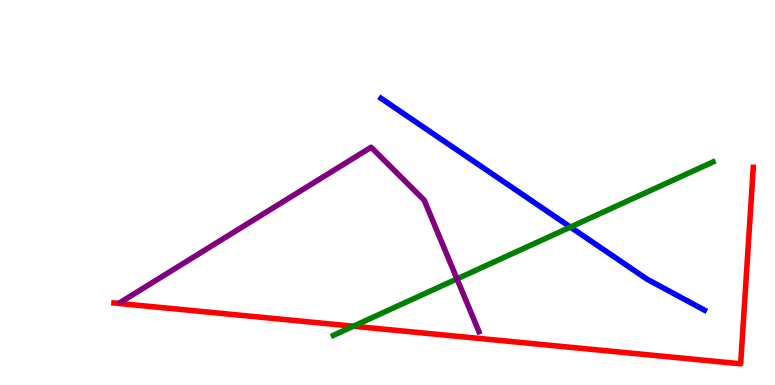[{'lines': ['blue', 'red'], 'intersections': []}, {'lines': ['green', 'red'], 'intersections': [{'x': 4.56, 'y': 1.53}]}, {'lines': ['purple', 'red'], 'intersections': []}, {'lines': ['blue', 'green'], 'intersections': [{'x': 7.36, 'y': 4.1}]}, {'lines': ['blue', 'purple'], 'intersections': []}, {'lines': ['green', 'purple'], 'intersections': [{'x': 5.9, 'y': 2.76}]}]